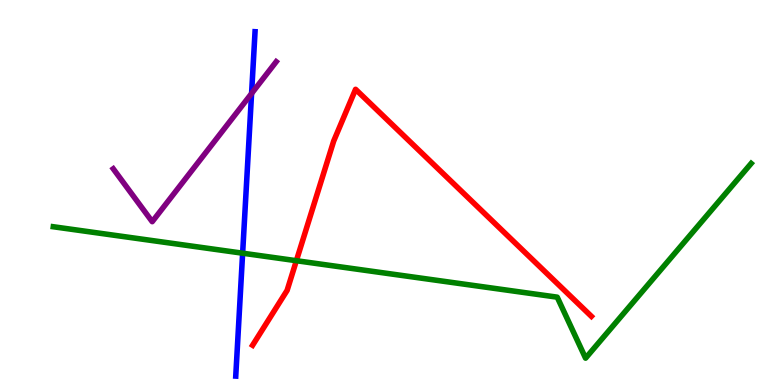[{'lines': ['blue', 'red'], 'intersections': []}, {'lines': ['green', 'red'], 'intersections': [{'x': 3.82, 'y': 3.23}]}, {'lines': ['purple', 'red'], 'intersections': []}, {'lines': ['blue', 'green'], 'intersections': [{'x': 3.13, 'y': 3.42}]}, {'lines': ['blue', 'purple'], 'intersections': [{'x': 3.25, 'y': 7.57}]}, {'lines': ['green', 'purple'], 'intersections': []}]